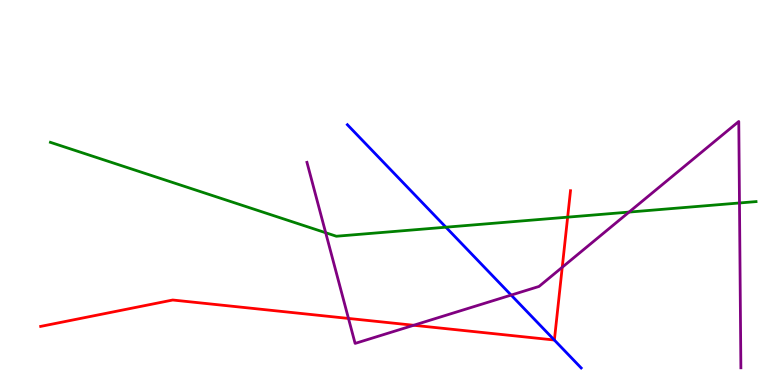[{'lines': ['blue', 'red'], 'intersections': [{'x': 7.15, 'y': 1.17}]}, {'lines': ['green', 'red'], 'intersections': [{'x': 7.32, 'y': 4.36}]}, {'lines': ['purple', 'red'], 'intersections': [{'x': 4.5, 'y': 1.73}, {'x': 5.34, 'y': 1.55}, {'x': 7.25, 'y': 3.06}]}, {'lines': ['blue', 'green'], 'intersections': [{'x': 5.75, 'y': 4.1}]}, {'lines': ['blue', 'purple'], 'intersections': [{'x': 6.6, 'y': 2.34}]}, {'lines': ['green', 'purple'], 'intersections': [{'x': 4.2, 'y': 3.95}, {'x': 8.12, 'y': 4.49}, {'x': 9.54, 'y': 4.73}]}]